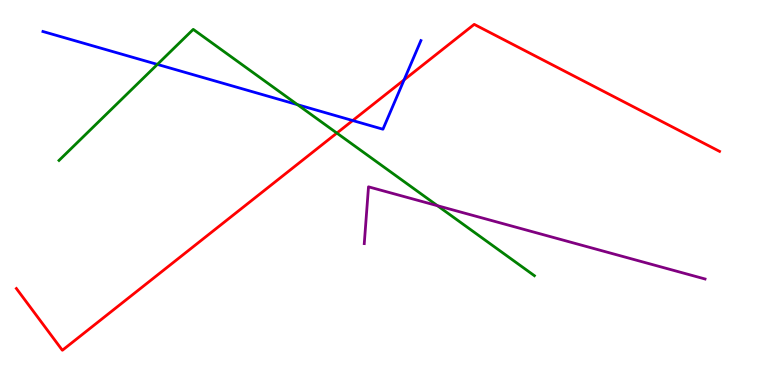[{'lines': ['blue', 'red'], 'intersections': [{'x': 4.55, 'y': 6.87}, {'x': 5.21, 'y': 7.93}]}, {'lines': ['green', 'red'], 'intersections': [{'x': 4.35, 'y': 6.54}]}, {'lines': ['purple', 'red'], 'intersections': []}, {'lines': ['blue', 'green'], 'intersections': [{'x': 2.03, 'y': 8.33}, {'x': 3.84, 'y': 7.28}]}, {'lines': ['blue', 'purple'], 'intersections': []}, {'lines': ['green', 'purple'], 'intersections': [{'x': 5.64, 'y': 4.66}]}]